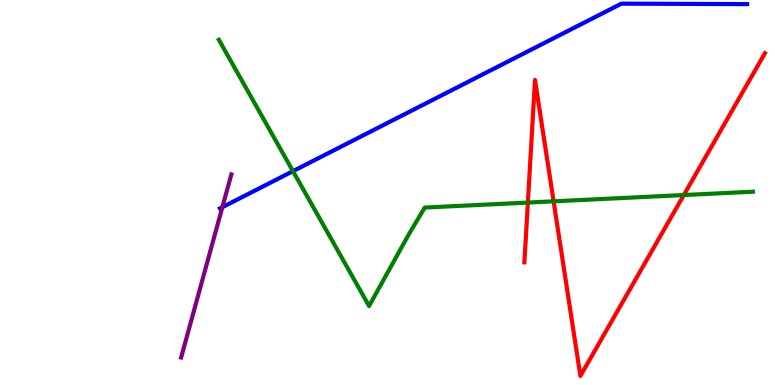[{'lines': ['blue', 'red'], 'intersections': []}, {'lines': ['green', 'red'], 'intersections': [{'x': 6.81, 'y': 4.74}, {'x': 7.14, 'y': 4.77}, {'x': 8.82, 'y': 4.93}]}, {'lines': ['purple', 'red'], 'intersections': []}, {'lines': ['blue', 'green'], 'intersections': [{'x': 3.78, 'y': 5.55}]}, {'lines': ['blue', 'purple'], 'intersections': [{'x': 2.87, 'y': 4.62}]}, {'lines': ['green', 'purple'], 'intersections': []}]